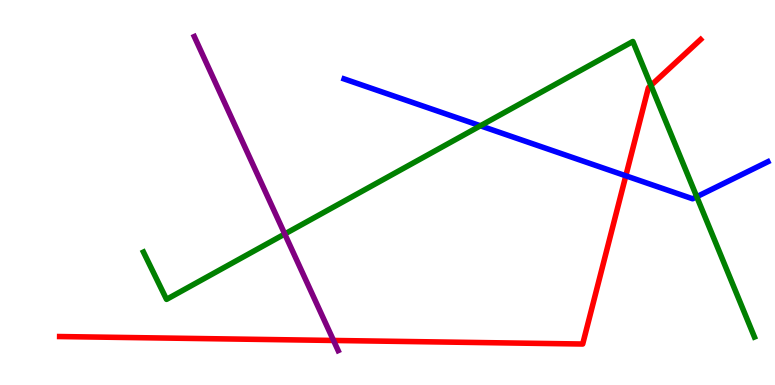[{'lines': ['blue', 'red'], 'intersections': [{'x': 8.08, 'y': 5.43}]}, {'lines': ['green', 'red'], 'intersections': [{'x': 8.4, 'y': 7.78}]}, {'lines': ['purple', 'red'], 'intersections': [{'x': 4.3, 'y': 1.16}]}, {'lines': ['blue', 'green'], 'intersections': [{'x': 6.2, 'y': 6.73}, {'x': 8.99, 'y': 4.89}]}, {'lines': ['blue', 'purple'], 'intersections': []}, {'lines': ['green', 'purple'], 'intersections': [{'x': 3.67, 'y': 3.92}]}]